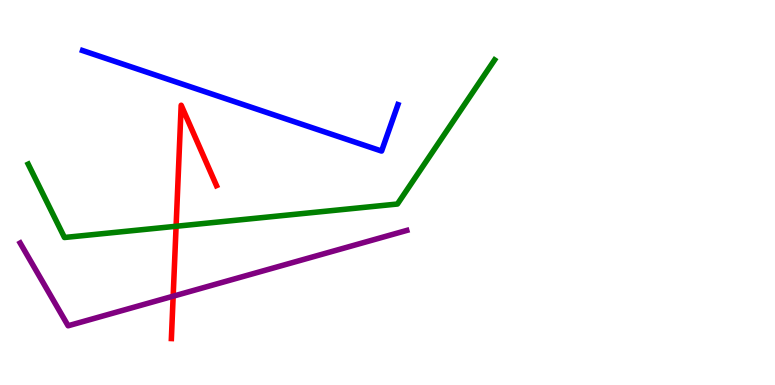[{'lines': ['blue', 'red'], 'intersections': []}, {'lines': ['green', 'red'], 'intersections': [{'x': 2.27, 'y': 4.12}]}, {'lines': ['purple', 'red'], 'intersections': [{'x': 2.23, 'y': 2.31}]}, {'lines': ['blue', 'green'], 'intersections': []}, {'lines': ['blue', 'purple'], 'intersections': []}, {'lines': ['green', 'purple'], 'intersections': []}]